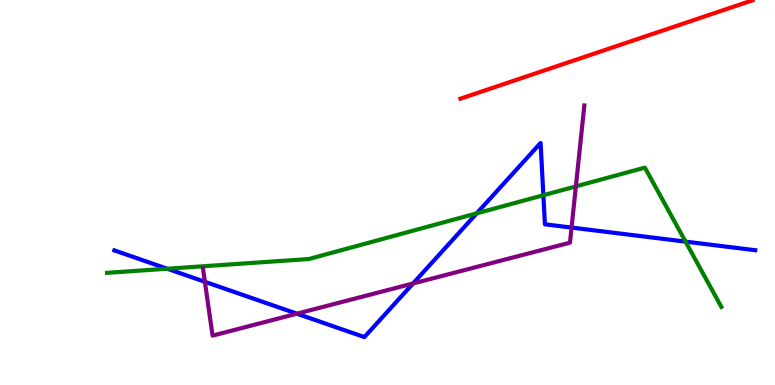[{'lines': ['blue', 'red'], 'intersections': []}, {'lines': ['green', 'red'], 'intersections': []}, {'lines': ['purple', 'red'], 'intersections': []}, {'lines': ['blue', 'green'], 'intersections': [{'x': 2.16, 'y': 3.02}, {'x': 6.15, 'y': 4.46}, {'x': 7.01, 'y': 4.93}, {'x': 8.85, 'y': 3.72}]}, {'lines': ['blue', 'purple'], 'intersections': [{'x': 2.64, 'y': 2.68}, {'x': 3.83, 'y': 1.85}, {'x': 5.33, 'y': 2.64}, {'x': 7.38, 'y': 4.09}]}, {'lines': ['green', 'purple'], 'intersections': [{'x': 7.43, 'y': 5.16}]}]